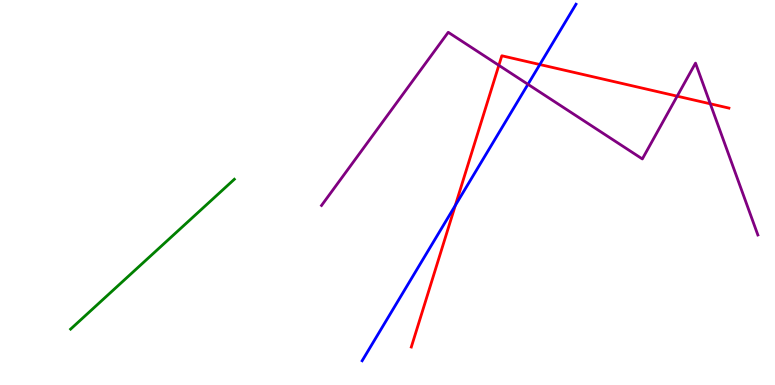[{'lines': ['blue', 'red'], 'intersections': [{'x': 5.88, 'y': 4.66}, {'x': 6.97, 'y': 8.32}]}, {'lines': ['green', 'red'], 'intersections': []}, {'lines': ['purple', 'red'], 'intersections': [{'x': 6.44, 'y': 8.3}, {'x': 8.74, 'y': 7.5}, {'x': 9.16, 'y': 7.3}]}, {'lines': ['blue', 'green'], 'intersections': []}, {'lines': ['blue', 'purple'], 'intersections': [{'x': 6.81, 'y': 7.81}]}, {'lines': ['green', 'purple'], 'intersections': []}]